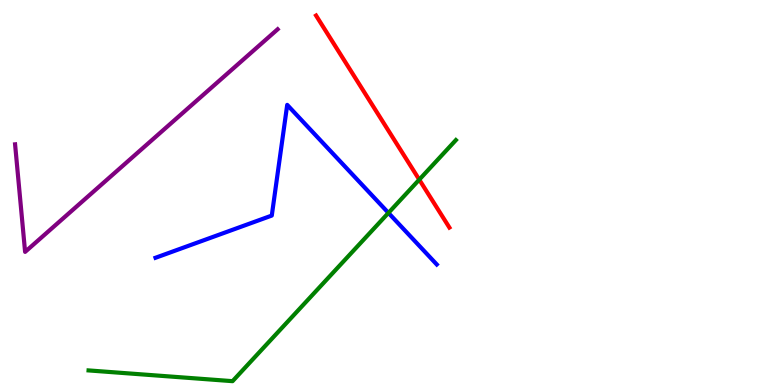[{'lines': ['blue', 'red'], 'intersections': []}, {'lines': ['green', 'red'], 'intersections': [{'x': 5.41, 'y': 5.33}]}, {'lines': ['purple', 'red'], 'intersections': []}, {'lines': ['blue', 'green'], 'intersections': [{'x': 5.01, 'y': 4.47}]}, {'lines': ['blue', 'purple'], 'intersections': []}, {'lines': ['green', 'purple'], 'intersections': []}]